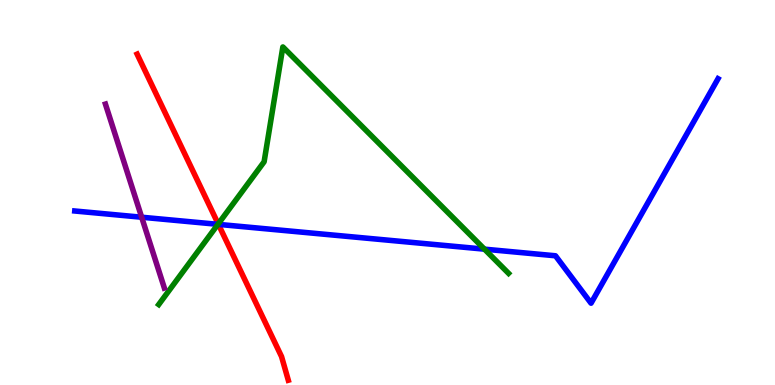[{'lines': ['blue', 'red'], 'intersections': [{'x': 2.82, 'y': 4.17}]}, {'lines': ['green', 'red'], 'intersections': [{'x': 2.82, 'y': 4.18}]}, {'lines': ['purple', 'red'], 'intersections': []}, {'lines': ['blue', 'green'], 'intersections': [{'x': 2.81, 'y': 4.17}, {'x': 6.25, 'y': 3.53}]}, {'lines': ['blue', 'purple'], 'intersections': [{'x': 1.83, 'y': 4.36}]}, {'lines': ['green', 'purple'], 'intersections': []}]